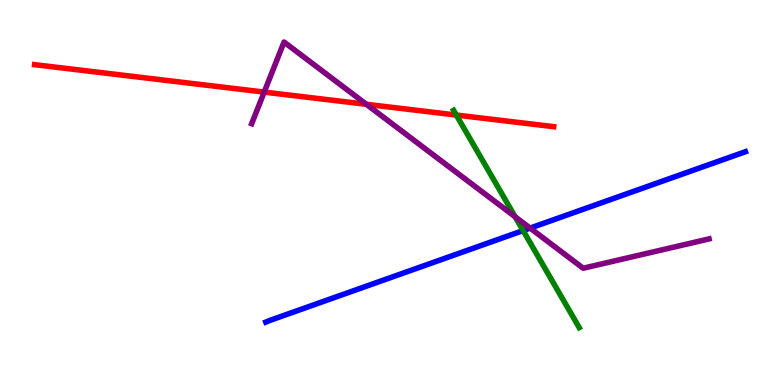[{'lines': ['blue', 'red'], 'intersections': []}, {'lines': ['green', 'red'], 'intersections': [{'x': 5.89, 'y': 7.01}]}, {'lines': ['purple', 'red'], 'intersections': [{'x': 3.41, 'y': 7.61}, {'x': 4.73, 'y': 7.29}]}, {'lines': ['blue', 'green'], 'intersections': [{'x': 6.75, 'y': 4.01}]}, {'lines': ['blue', 'purple'], 'intersections': [{'x': 6.84, 'y': 4.08}]}, {'lines': ['green', 'purple'], 'intersections': [{'x': 6.65, 'y': 4.37}]}]